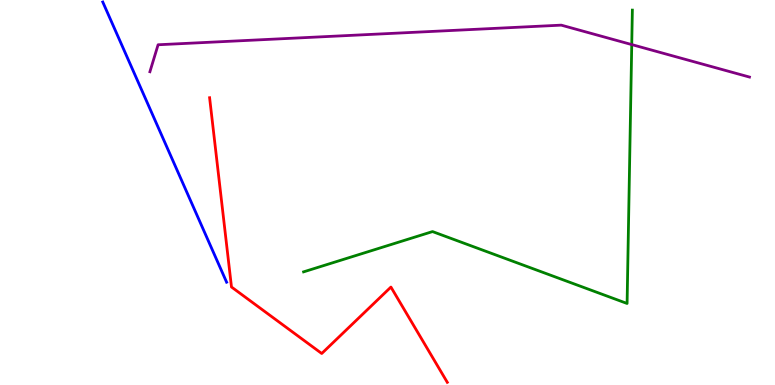[{'lines': ['blue', 'red'], 'intersections': []}, {'lines': ['green', 'red'], 'intersections': []}, {'lines': ['purple', 'red'], 'intersections': []}, {'lines': ['blue', 'green'], 'intersections': []}, {'lines': ['blue', 'purple'], 'intersections': []}, {'lines': ['green', 'purple'], 'intersections': [{'x': 8.15, 'y': 8.84}]}]